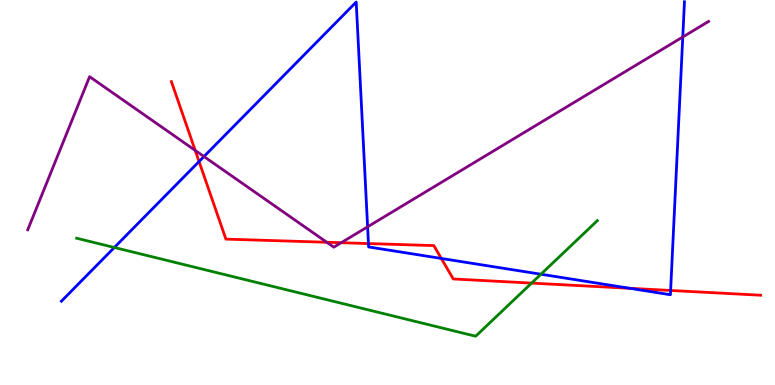[{'lines': ['blue', 'red'], 'intersections': [{'x': 2.57, 'y': 5.8}, {'x': 4.75, 'y': 3.67}, {'x': 5.69, 'y': 3.29}, {'x': 8.13, 'y': 2.51}, {'x': 8.65, 'y': 2.46}]}, {'lines': ['green', 'red'], 'intersections': [{'x': 6.86, 'y': 2.65}]}, {'lines': ['purple', 'red'], 'intersections': [{'x': 2.52, 'y': 6.09}, {'x': 4.22, 'y': 3.71}, {'x': 4.4, 'y': 3.7}]}, {'lines': ['blue', 'green'], 'intersections': [{'x': 1.48, 'y': 3.57}, {'x': 6.98, 'y': 2.88}]}, {'lines': ['blue', 'purple'], 'intersections': [{'x': 2.63, 'y': 5.93}, {'x': 4.74, 'y': 4.11}, {'x': 8.81, 'y': 9.04}]}, {'lines': ['green', 'purple'], 'intersections': []}]